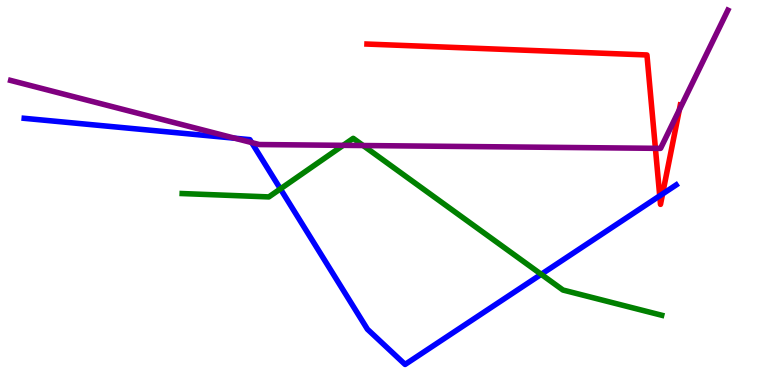[{'lines': ['blue', 'red'], 'intersections': [{'x': 8.51, 'y': 4.91}, {'x': 8.55, 'y': 4.96}]}, {'lines': ['green', 'red'], 'intersections': []}, {'lines': ['purple', 'red'], 'intersections': [{'x': 8.46, 'y': 6.15}, {'x': 8.77, 'y': 7.15}]}, {'lines': ['blue', 'green'], 'intersections': [{'x': 3.62, 'y': 5.09}, {'x': 6.98, 'y': 2.88}]}, {'lines': ['blue', 'purple'], 'intersections': [{'x': 3.03, 'y': 6.41}, {'x': 3.25, 'y': 6.3}]}, {'lines': ['green', 'purple'], 'intersections': [{'x': 4.43, 'y': 6.22}, {'x': 4.69, 'y': 6.22}]}]